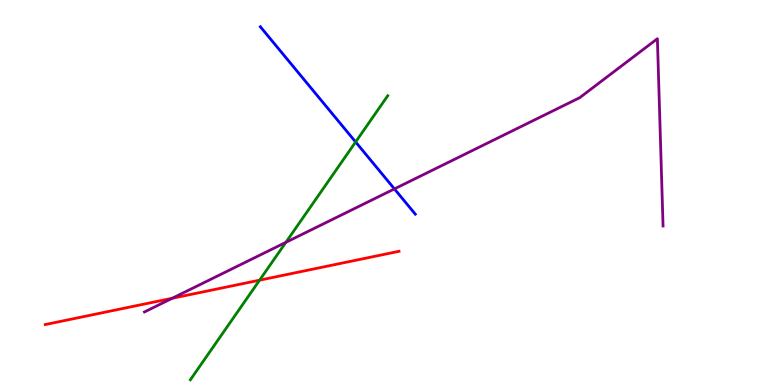[{'lines': ['blue', 'red'], 'intersections': []}, {'lines': ['green', 'red'], 'intersections': [{'x': 3.35, 'y': 2.72}]}, {'lines': ['purple', 'red'], 'intersections': [{'x': 2.22, 'y': 2.25}]}, {'lines': ['blue', 'green'], 'intersections': [{'x': 4.59, 'y': 6.31}]}, {'lines': ['blue', 'purple'], 'intersections': [{'x': 5.09, 'y': 5.09}]}, {'lines': ['green', 'purple'], 'intersections': [{'x': 3.69, 'y': 3.71}]}]